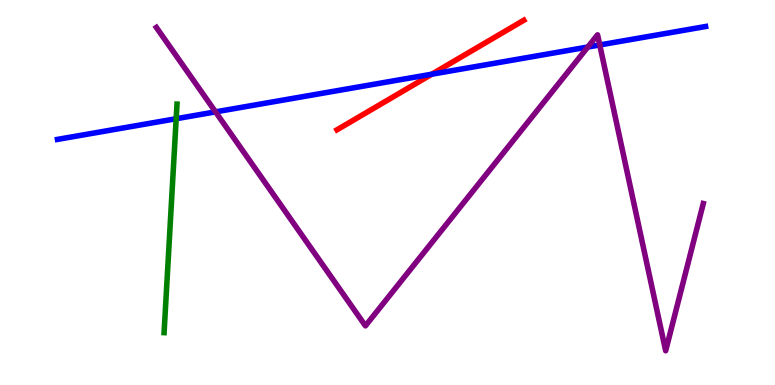[{'lines': ['blue', 'red'], 'intersections': [{'x': 5.57, 'y': 8.07}]}, {'lines': ['green', 'red'], 'intersections': []}, {'lines': ['purple', 'red'], 'intersections': []}, {'lines': ['blue', 'green'], 'intersections': [{'x': 2.27, 'y': 6.92}]}, {'lines': ['blue', 'purple'], 'intersections': [{'x': 2.78, 'y': 7.09}, {'x': 7.58, 'y': 8.78}, {'x': 7.74, 'y': 8.83}]}, {'lines': ['green', 'purple'], 'intersections': []}]